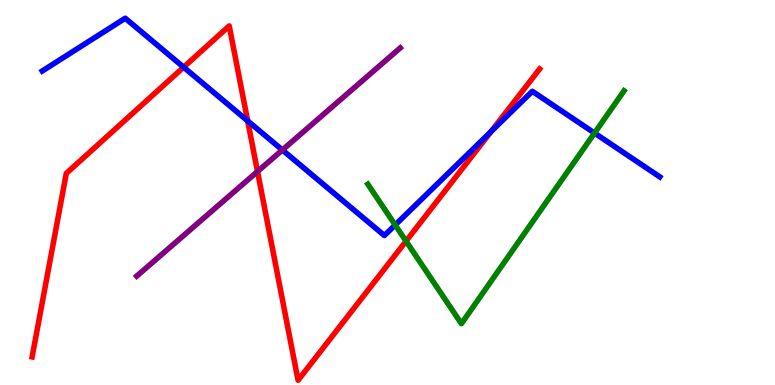[{'lines': ['blue', 'red'], 'intersections': [{'x': 2.37, 'y': 8.25}, {'x': 3.2, 'y': 6.86}, {'x': 6.34, 'y': 6.58}]}, {'lines': ['green', 'red'], 'intersections': [{'x': 5.24, 'y': 3.74}]}, {'lines': ['purple', 'red'], 'intersections': [{'x': 3.32, 'y': 5.55}]}, {'lines': ['blue', 'green'], 'intersections': [{'x': 5.1, 'y': 4.16}, {'x': 7.67, 'y': 6.54}]}, {'lines': ['blue', 'purple'], 'intersections': [{'x': 3.64, 'y': 6.1}]}, {'lines': ['green', 'purple'], 'intersections': []}]